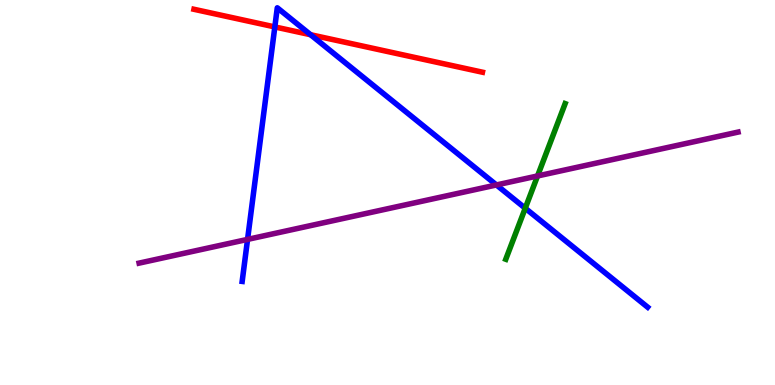[{'lines': ['blue', 'red'], 'intersections': [{'x': 3.55, 'y': 9.3}, {'x': 4.01, 'y': 9.1}]}, {'lines': ['green', 'red'], 'intersections': []}, {'lines': ['purple', 'red'], 'intersections': []}, {'lines': ['blue', 'green'], 'intersections': [{'x': 6.78, 'y': 4.59}]}, {'lines': ['blue', 'purple'], 'intersections': [{'x': 3.19, 'y': 3.78}, {'x': 6.41, 'y': 5.2}]}, {'lines': ['green', 'purple'], 'intersections': [{'x': 6.94, 'y': 5.43}]}]